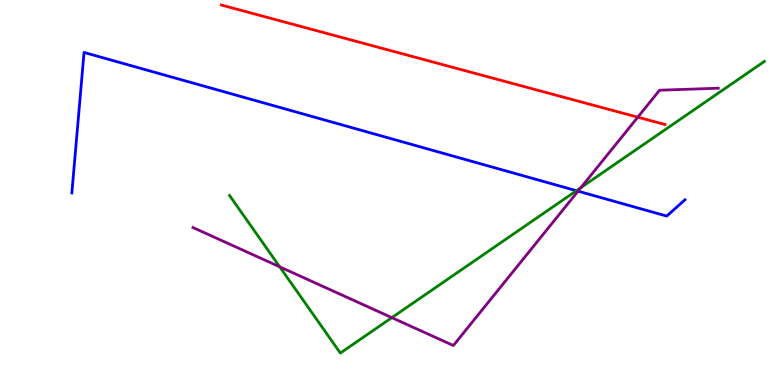[{'lines': ['blue', 'red'], 'intersections': []}, {'lines': ['green', 'red'], 'intersections': []}, {'lines': ['purple', 'red'], 'intersections': [{'x': 8.23, 'y': 6.96}]}, {'lines': ['blue', 'green'], 'intersections': [{'x': 7.44, 'y': 5.05}]}, {'lines': ['blue', 'purple'], 'intersections': [{'x': 7.46, 'y': 5.03}]}, {'lines': ['green', 'purple'], 'intersections': [{'x': 3.61, 'y': 3.07}, {'x': 5.06, 'y': 1.75}, {'x': 7.5, 'y': 5.13}]}]